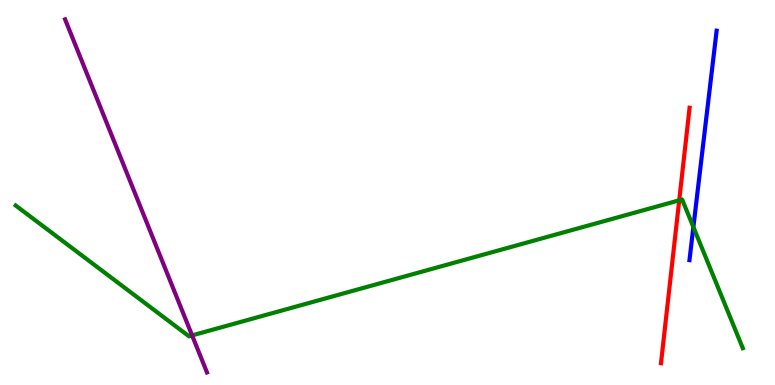[{'lines': ['blue', 'red'], 'intersections': []}, {'lines': ['green', 'red'], 'intersections': [{'x': 8.76, 'y': 4.8}]}, {'lines': ['purple', 'red'], 'intersections': []}, {'lines': ['blue', 'green'], 'intersections': [{'x': 8.95, 'y': 4.1}]}, {'lines': ['blue', 'purple'], 'intersections': []}, {'lines': ['green', 'purple'], 'intersections': [{'x': 2.48, 'y': 1.29}]}]